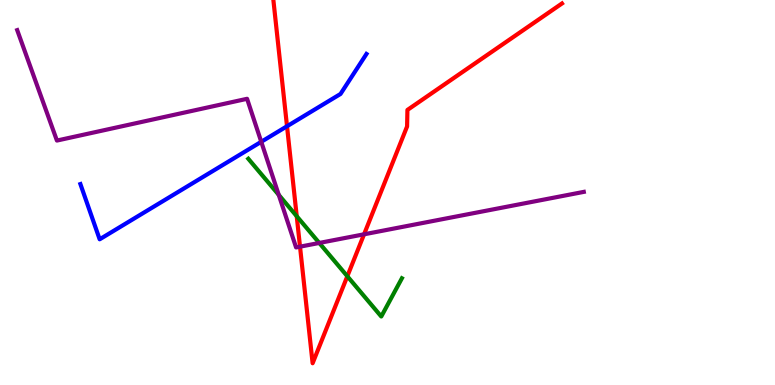[{'lines': ['blue', 'red'], 'intersections': [{'x': 3.7, 'y': 6.72}]}, {'lines': ['green', 'red'], 'intersections': [{'x': 3.83, 'y': 4.38}, {'x': 4.48, 'y': 2.82}]}, {'lines': ['purple', 'red'], 'intersections': [{'x': 3.87, 'y': 3.59}, {'x': 4.7, 'y': 3.91}]}, {'lines': ['blue', 'green'], 'intersections': []}, {'lines': ['blue', 'purple'], 'intersections': [{'x': 3.37, 'y': 6.32}]}, {'lines': ['green', 'purple'], 'intersections': [{'x': 3.6, 'y': 4.94}, {'x': 4.12, 'y': 3.69}]}]